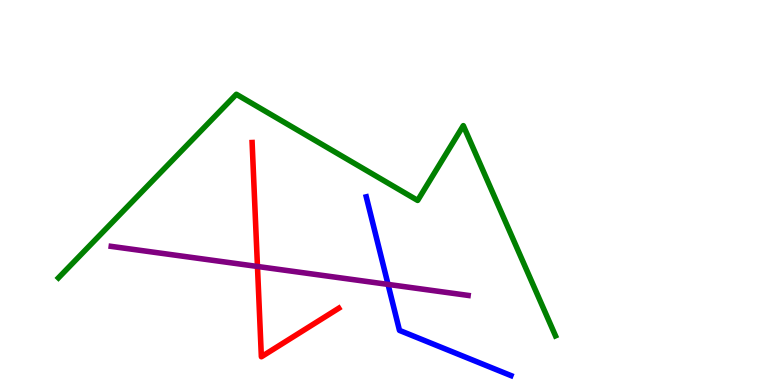[{'lines': ['blue', 'red'], 'intersections': []}, {'lines': ['green', 'red'], 'intersections': []}, {'lines': ['purple', 'red'], 'intersections': [{'x': 3.32, 'y': 3.08}]}, {'lines': ['blue', 'green'], 'intersections': []}, {'lines': ['blue', 'purple'], 'intersections': [{'x': 5.01, 'y': 2.61}]}, {'lines': ['green', 'purple'], 'intersections': []}]